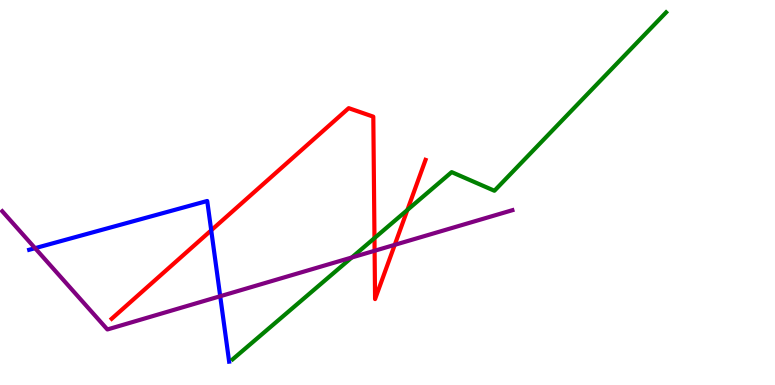[{'lines': ['blue', 'red'], 'intersections': [{'x': 2.73, 'y': 4.02}]}, {'lines': ['green', 'red'], 'intersections': [{'x': 4.83, 'y': 3.82}, {'x': 5.26, 'y': 4.55}]}, {'lines': ['purple', 'red'], 'intersections': [{'x': 4.83, 'y': 3.49}, {'x': 5.09, 'y': 3.64}]}, {'lines': ['blue', 'green'], 'intersections': []}, {'lines': ['blue', 'purple'], 'intersections': [{'x': 0.453, 'y': 3.55}, {'x': 2.84, 'y': 2.31}]}, {'lines': ['green', 'purple'], 'intersections': [{'x': 4.54, 'y': 3.31}]}]